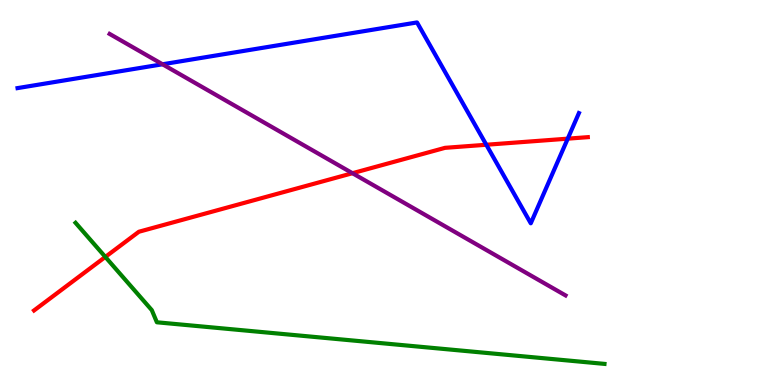[{'lines': ['blue', 'red'], 'intersections': [{'x': 6.27, 'y': 6.24}, {'x': 7.33, 'y': 6.4}]}, {'lines': ['green', 'red'], 'intersections': [{'x': 1.36, 'y': 3.33}]}, {'lines': ['purple', 'red'], 'intersections': [{'x': 4.55, 'y': 5.5}]}, {'lines': ['blue', 'green'], 'intersections': []}, {'lines': ['blue', 'purple'], 'intersections': [{'x': 2.1, 'y': 8.33}]}, {'lines': ['green', 'purple'], 'intersections': []}]